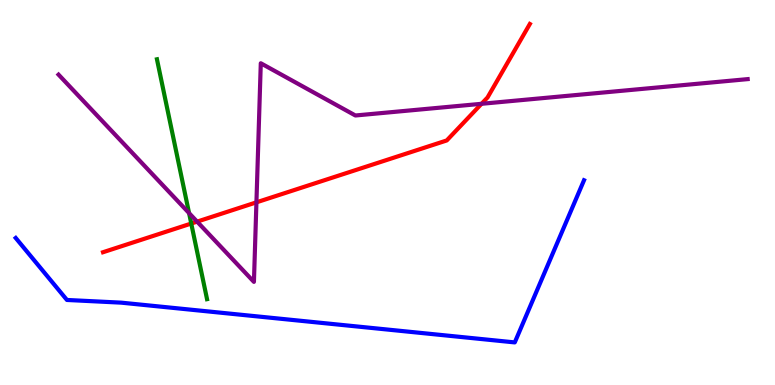[{'lines': ['blue', 'red'], 'intersections': []}, {'lines': ['green', 'red'], 'intersections': [{'x': 2.47, 'y': 4.19}]}, {'lines': ['purple', 'red'], 'intersections': [{'x': 2.54, 'y': 4.24}, {'x': 3.31, 'y': 4.74}, {'x': 6.21, 'y': 7.3}]}, {'lines': ['blue', 'green'], 'intersections': []}, {'lines': ['blue', 'purple'], 'intersections': []}, {'lines': ['green', 'purple'], 'intersections': [{'x': 2.44, 'y': 4.47}]}]